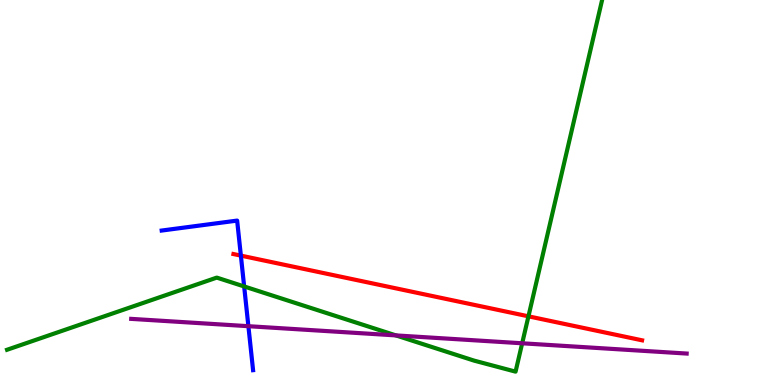[{'lines': ['blue', 'red'], 'intersections': [{'x': 3.11, 'y': 3.36}]}, {'lines': ['green', 'red'], 'intersections': [{'x': 6.82, 'y': 1.78}]}, {'lines': ['purple', 'red'], 'intersections': []}, {'lines': ['blue', 'green'], 'intersections': [{'x': 3.15, 'y': 2.56}]}, {'lines': ['blue', 'purple'], 'intersections': [{'x': 3.21, 'y': 1.53}]}, {'lines': ['green', 'purple'], 'intersections': [{'x': 5.11, 'y': 1.29}, {'x': 6.74, 'y': 1.08}]}]